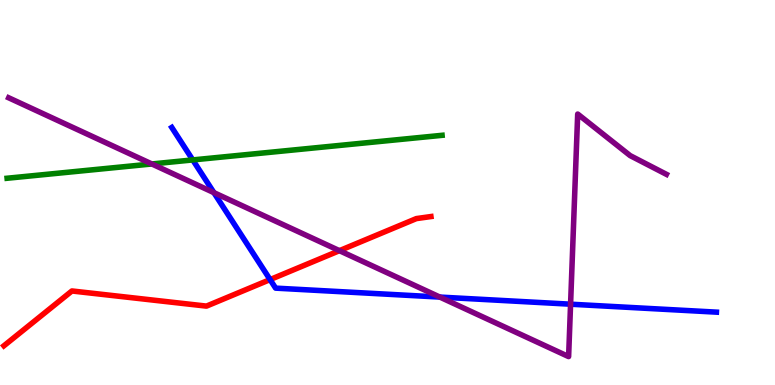[{'lines': ['blue', 'red'], 'intersections': [{'x': 3.48, 'y': 2.74}]}, {'lines': ['green', 'red'], 'intersections': []}, {'lines': ['purple', 'red'], 'intersections': [{'x': 4.38, 'y': 3.49}]}, {'lines': ['blue', 'green'], 'intersections': [{'x': 2.49, 'y': 5.85}]}, {'lines': ['blue', 'purple'], 'intersections': [{'x': 2.76, 'y': 5.0}, {'x': 5.68, 'y': 2.28}, {'x': 7.36, 'y': 2.1}]}, {'lines': ['green', 'purple'], 'intersections': [{'x': 1.96, 'y': 5.74}]}]